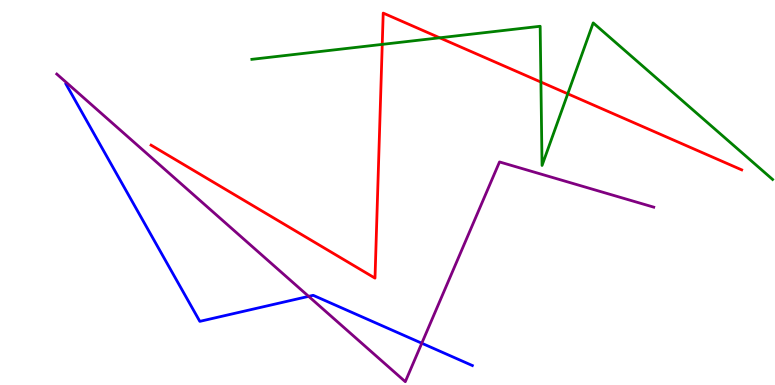[{'lines': ['blue', 'red'], 'intersections': []}, {'lines': ['green', 'red'], 'intersections': [{'x': 4.93, 'y': 8.85}, {'x': 5.67, 'y': 9.02}, {'x': 6.98, 'y': 7.87}, {'x': 7.33, 'y': 7.56}]}, {'lines': ['purple', 'red'], 'intersections': []}, {'lines': ['blue', 'green'], 'intersections': []}, {'lines': ['blue', 'purple'], 'intersections': [{'x': 3.98, 'y': 2.3}, {'x': 5.44, 'y': 1.09}]}, {'lines': ['green', 'purple'], 'intersections': []}]